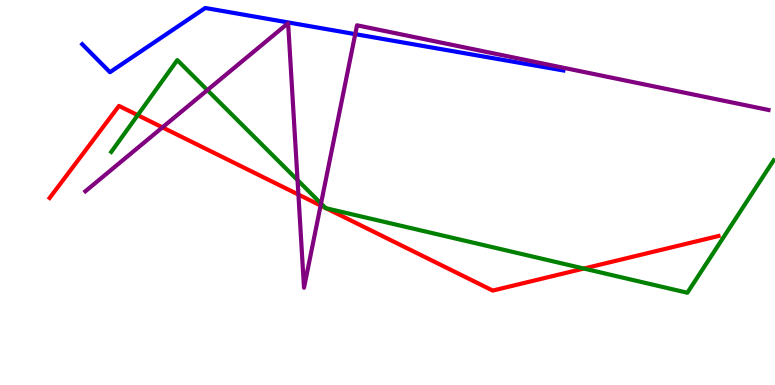[{'lines': ['blue', 'red'], 'intersections': []}, {'lines': ['green', 'red'], 'intersections': [{'x': 1.78, 'y': 7.01}, {'x': 4.2, 'y': 4.6}, {'x': 4.21, 'y': 4.59}, {'x': 7.53, 'y': 3.02}]}, {'lines': ['purple', 'red'], 'intersections': [{'x': 2.1, 'y': 6.69}, {'x': 3.85, 'y': 4.95}, {'x': 4.14, 'y': 4.66}]}, {'lines': ['blue', 'green'], 'intersections': []}, {'lines': ['blue', 'purple'], 'intersections': [{'x': 4.58, 'y': 9.11}]}, {'lines': ['green', 'purple'], 'intersections': [{'x': 2.68, 'y': 7.66}, {'x': 3.84, 'y': 5.32}, {'x': 4.14, 'y': 4.71}]}]